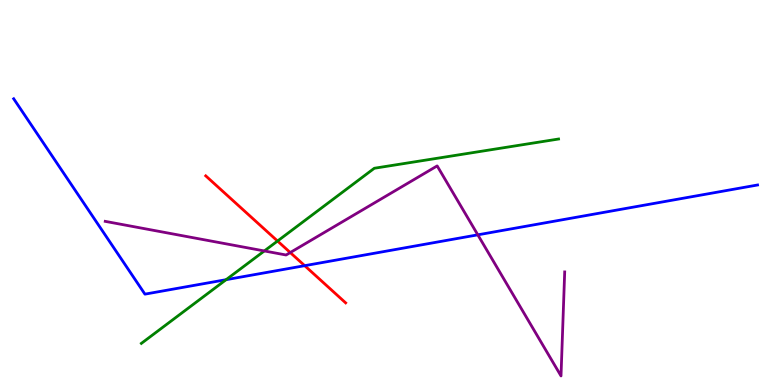[{'lines': ['blue', 'red'], 'intersections': [{'x': 3.93, 'y': 3.1}]}, {'lines': ['green', 'red'], 'intersections': [{'x': 3.58, 'y': 3.74}]}, {'lines': ['purple', 'red'], 'intersections': [{'x': 3.75, 'y': 3.44}]}, {'lines': ['blue', 'green'], 'intersections': [{'x': 2.92, 'y': 2.74}]}, {'lines': ['blue', 'purple'], 'intersections': [{'x': 6.17, 'y': 3.9}]}, {'lines': ['green', 'purple'], 'intersections': [{'x': 3.41, 'y': 3.48}]}]